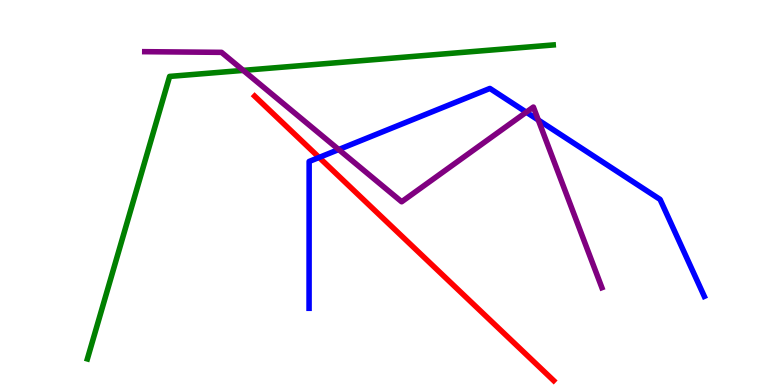[{'lines': ['blue', 'red'], 'intersections': [{'x': 4.12, 'y': 5.91}]}, {'lines': ['green', 'red'], 'intersections': []}, {'lines': ['purple', 'red'], 'intersections': []}, {'lines': ['blue', 'green'], 'intersections': []}, {'lines': ['blue', 'purple'], 'intersections': [{'x': 4.37, 'y': 6.12}, {'x': 6.79, 'y': 7.09}, {'x': 6.95, 'y': 6.88}]}, {'lines': ['green', 'purple'], 'intersections': [{'x': 3.14, 'y': 8.17}]}]